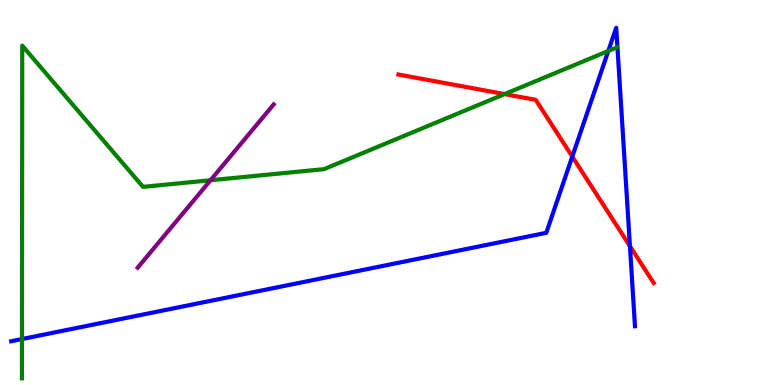[{'lines': ['blue', 'red'], 'intersections': [{'x': 7.38, 'y': 5.93}, {'x': 8.13, 'y': 3.61}]}, {'lines': ['green', 'red'], 'intersections': [{'x': 6.51, 'y': 7.56}]}, {'lines': ['purple', 'red'], 'intersections': []}, {'lines': ['blue', 'green'], 'intersections': [{'x': 0.283, 'y': 1.19}, {'x': 7.85, 'y': 8.68}]}, {'lines': ['blue', 'purple'], 'intersections': []}, {'lines': ['green', 'purple'], 'intersections': [{'x': 2.72, 'y': 5.32}]}]